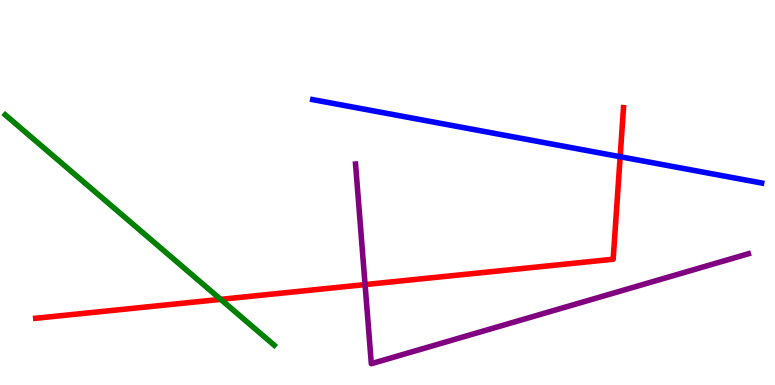[{'lines': ['blue', 'red'], 'intersections': [{'x': 8.0, 'y': 5.93}]}, {'lines': ['green', 'red'], 'intersections': [{'x': 2.85, 'y': 2.22}]}, {'lines': ['purple', 'red'], 'intersections': [{'x': 4.71, 'y': 2.61}]}, {'lines': ['blue', 'green'], 'intersections': []}, {'lines': ['blue', 'purple'], 'intersections': []}, {'lines': ['green', 'purple'], 'intersections': []}]